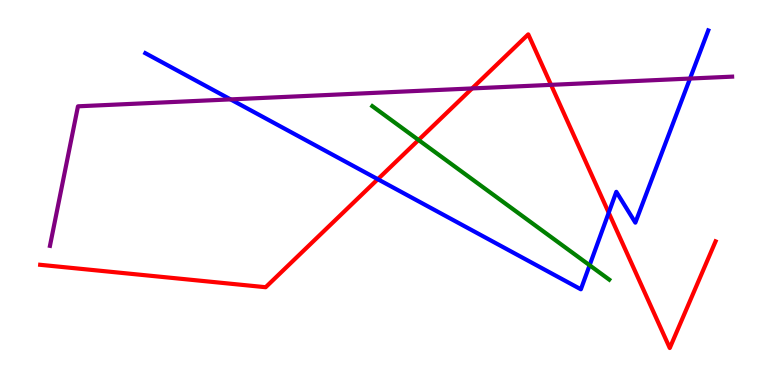[{'lines': ['blue', 'red'], 'intersections': [{'x': 4.87, 'y': 5.35}, {'x': 7.85, 'y': 4.48}]}, {'lines': ['green', 'red'], 'intersections': [{'x': 5.4, 'y': 6.36}]}, {'lines': ['purple', 'red'], 'intersections': [{'x': 6.09, 'y': 7.7}, {'x': 7.11, 'y': 7.8}]}, {'lines': ['blue', 'green'], 'intersections': [{'x': 7.61, 'y': 3.11}]}, {'lines': ['blue', 'purple'], 'intersections': [{'x': 2.98, 'y': 7.42}, {'x': 8.9, 'y': 7.96}]}, {'lines': ['green', 'purple'], 'intersections': []}]